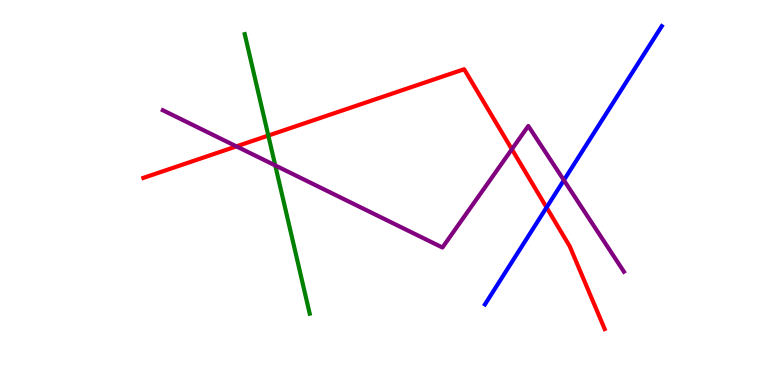[{'lines': ['blue', 'red'], 'intersections': [{'x': 7.05, 'y': 4.61}]}, {'lines': ['green', 'red'], 'intersections': [{'x': 3.46, 'y': 6.48}]}, {'lines': ['purple', 'red'], 'intersections': [{'x': 3.05, 'y': 6.2}, {'x': 6.6, 'y': 6.12}]}, {'lines': ['blue', 'green'], 'intersections': []}, {'lines': ['blue', 'purple'], 'intersections': [{'x': 7.28, 'y': 5.32}]}, {'lines': ['green', 'purple'], 'intersections': [{'x': 3.55, 'y': 5.7}]}]